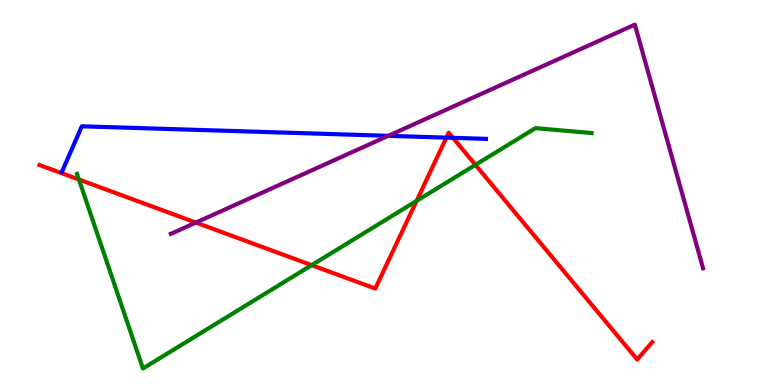[{'lines': ['blue', 'red'], 'intersections': [{'x': 5.76, 'y': 6.43}, {'x': 5.85, 'y': 6.42}]}, {'lines': ['green', 'red'], 'intersections': [{'x': 1.02, 'y': 5.34}, {'x': 4.02, 'y': 3.11}, {'x': 5.38, 'y': 4.78}, {'x': 6.13, 'y': 5.72}]}, {'lines': ['purple', 'red'], 'intersections': [{'x': 2.53, 'y': 4.22}]}, {'lines': ['blue', 'green'], 'intersections': []}, {'lines': ['blue', 'purple'], 'intersections': [{'x': 5.01, 'y': 6.47}]}, {'lines': ['green', 'purple'], 'intersections': []}]